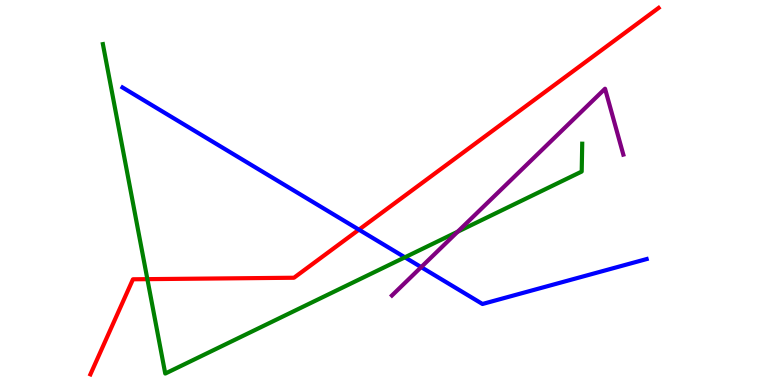[{'lines': ['blue', 'red'], 'intersections': [{'x': 4.63, 'y': 4.03}]}, {'lines': ['green', 'red'], 'intersections': [{'x': 1.9, 'y': 2.75}]}, {'lines': ['purple', 'red'], 'intersections': []}, {'lines': ['blue', 'green'], 'intersections': [{'x': 5.22, 'y': 3.32}]}, {'lines': ['blue', 'purple'], 'intersections': [{'x': 5.43, 'y': 3.06}]}, {'lines': ['green', 'purple'], 'intersections': [{'x': 5.91, 'y': 3.98}]}]